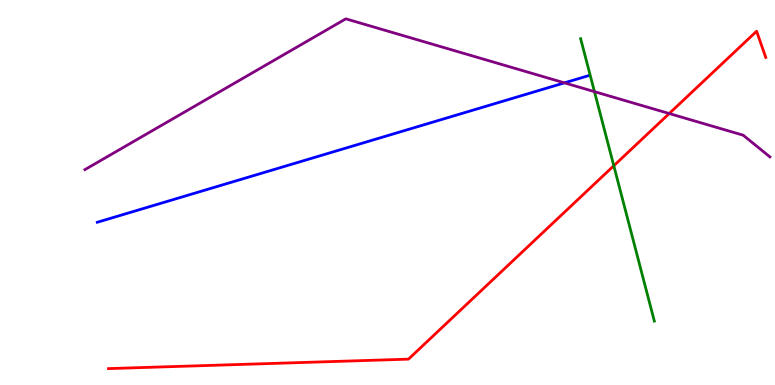[{'lines': ['blue', 'red'], 'intersections': []}, {'lines': ['green', 'red'], 'intersections': [{'x': 7.92, 'y': 5.69}]}, {'lines': ['purple', 'red'], 'intersections': [{'x': 8.64, 'y': 7.05}]}, {'lines': ['blue', 'green'], 'intersections': []}, {'lines': ['blue', 'purple'], 'intersections': [{'x': 7.28, 'y': 7.85}]}, {'lines': ['green', 'purple'], 'intersections': [{'x': 7.67, 'y': 7.62}]}]